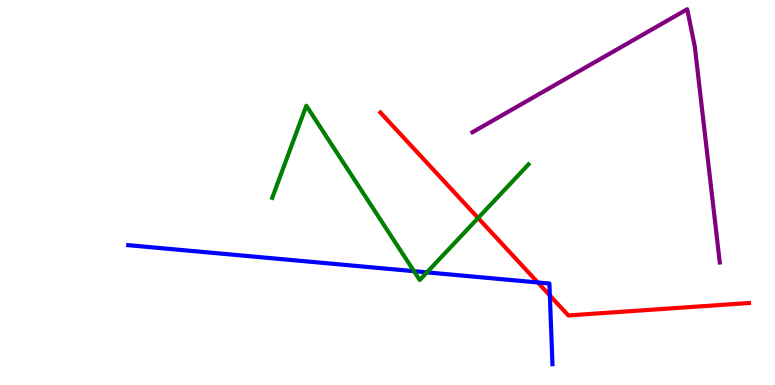[{'lines': ['blue', 'red'], 'intersections': [{'x': 6.94, 'y': 2.66}, {'x': 7.09, 'y': 2.33}]}, {'lines': ['green', 'red'], 'intersections': [{'x': 6.17, 'y': 4.34}]}, {'lines': ['purple', 'red'], 'intersections': []}, {'lines': ['blue', 'green'], 'intersections': [{'x': 5.34, 'y': 2.96}, {'x': 5.51, 'y': 2.93}]}, {'lines': ['blue', 'purple'], 'intersections': []}, {'lines': ['green', 'purple'], 'intersections': []}]